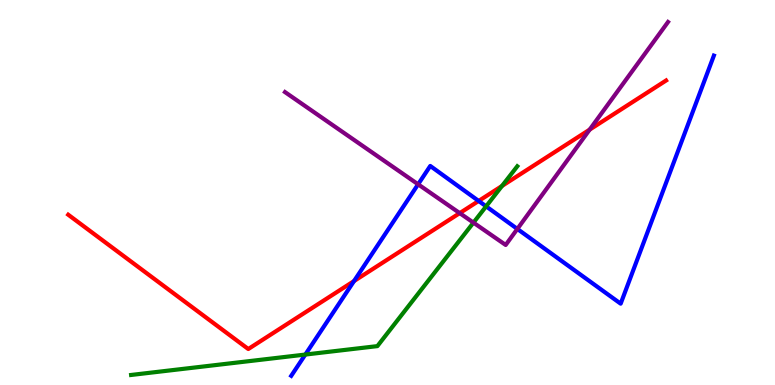[{'lines': ['blue', 'red'], 'intersections': [{'x': 4.57, 'y': 2.7}, {'x': 6.18, 'y': 4.78}]}, {'lines': ['green', 'red'], 'intersections': [{'x': 6.48, 'y': 5.17}]}, {'lines': ['purple', 'red'], 'intersections': [{'x': 5.93, 'y': 4.46}, {'x': 7.61, 'y': 6.63}]}, {'lines': ['blue', 'green'], 'intersections': [{'x': 3.94, 'y': 0.791}, {'x': 6.27, 'y': 4.64}]}, {'lines': ['blue', 'purple'], 'intersections': [{'x': 5.4, 'y': 5.21}, {'x': 6.68, 'y': 4.05}]}, {'lines': ['green', 'purple'], 'intersections': [{'x': 6.11, 'y': 4.22}]}]